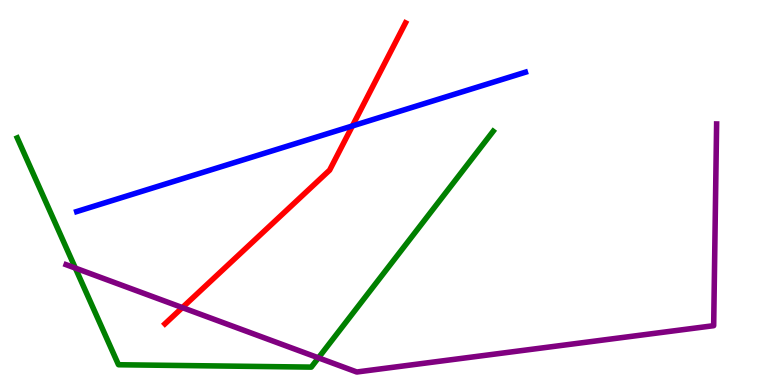[{'lines': ['blue', 'red'], 'intersections': [{'x': 4.55, 'y': 6.73}]}, {'lines': ['green', 'red'], 'intersections': []}, {'lines': ['purple', 'red'], 'intersections': [{'x': 2.35, 'y': 2.01}]}, {'lines': ['blue', 'green'], 'intersections': []}, {'lines': ['blue', 'purple'], 'intersections': []}, {'lines': ['green', 'purple'], 'intersections': [{'x': 0.972, 'y': 3.04}, {'x': 4.11, 'y': 0.706}]}]